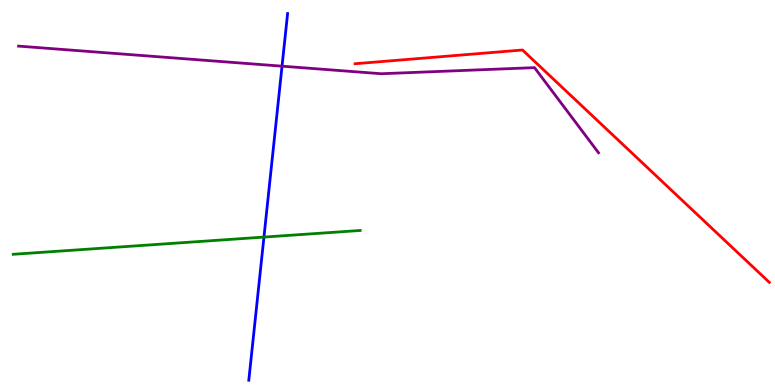[{'lines': ['blue', 'red'], 'intersections': []}, {'lines': ['green', 'red'], 'intersections': []}, {'lines': ['purple', 'red'], 'intersections': []}, {'lines': ['blue', 'green'], 'intersections': [{'x': 3.41, 'y': 3.84}]}, {'lines': ['blue', 'purple'], 'intersections': [{'x': 3.64, 'y': 8.28}]}, {'lines': ['green', 'purple'], 'intersections': []}]